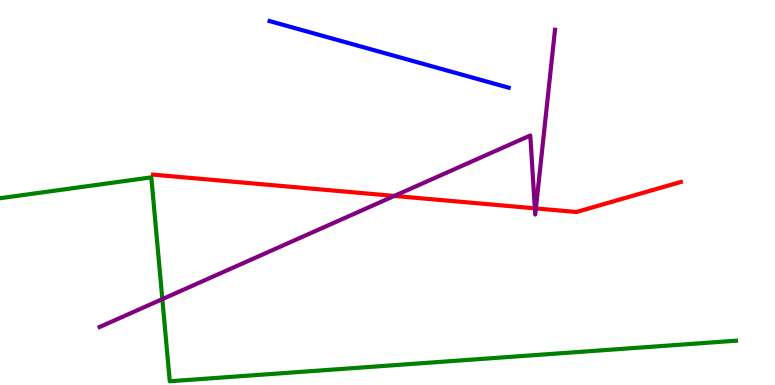[{'lines': ['blue', 'red'], 'intersections': []}, {'lines': ['green', 'red'], 'intersections': []}, {'lines': ['purple', 'red'], 'intersections': [{'x': 5.09, 'y': 4.91}, {'x': 6.9, 'y': 4.59}, {'x': 6.91, 'y': 4.59}]}, {'lines': ['blue', 'green'], 'intersections': []}, {'lines': ['blue', 'purple'], 'intersections': []}, {'lines': ['green', 'purple'], 'intersections': [{'x': 2.09, 'y': 2.23}]}]